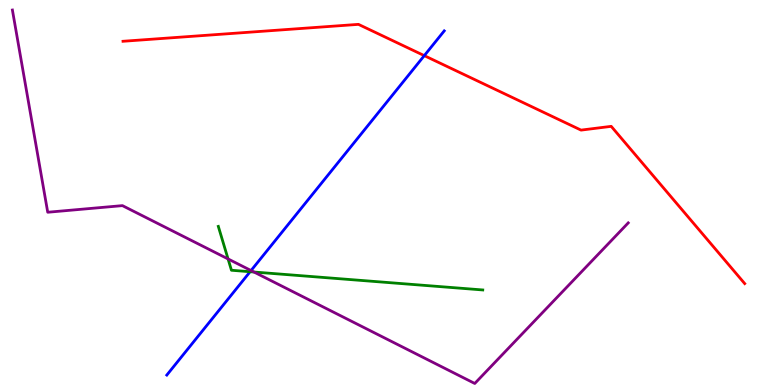[{'lines': ['blue', 'red'], 'intersections': [{'x': 5.47, 'y': 8.55}]}, {'lines': ['green', 'red'], 'intersections': []}, {'lines': ['purple', 'red'], 'intersections': []}, {'lines': ['blue', 'green'], 'intersections': [{'x': 3.23, 'y': 2.94}]}, {'lines': ['blue', 'purple'], 'intersections': [{'x': 3.24, 'y': 2.97}]}, {'lines': ['green', 'purple'], 'intersections': [{'x': 2.94, 'y': 3.27}, {'x': 3.28, 'y': 2.93}]}]